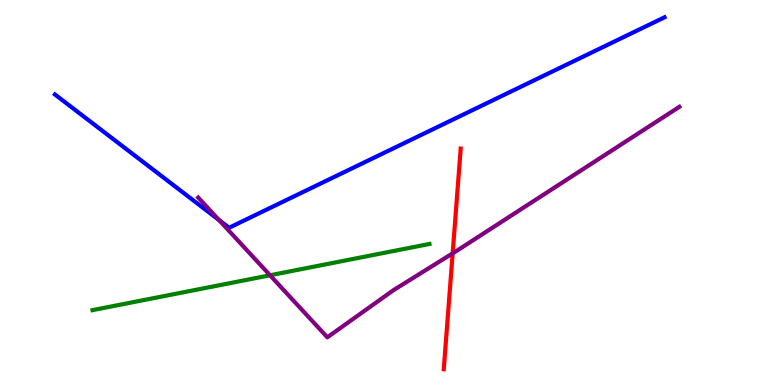[{'lines': ['blue', 'red'], 'intersections': []}, {'lines': ['green', 'red'], 'intersections': []}, {'lines': ['purple', 'red'], 'intersections': [{'x': 5.84, 'y': 3.42}]}, {'lines': ['blue', 'green'], 'intersections': []}, {'lines': ['blue', 'purple'], 'intersections': [{'x': 2.83, 'y': 4.28}]}, {'lines': ['green', 'purple'], 'intersections': [{'x': 3.48, 'y': 2.85}]}]